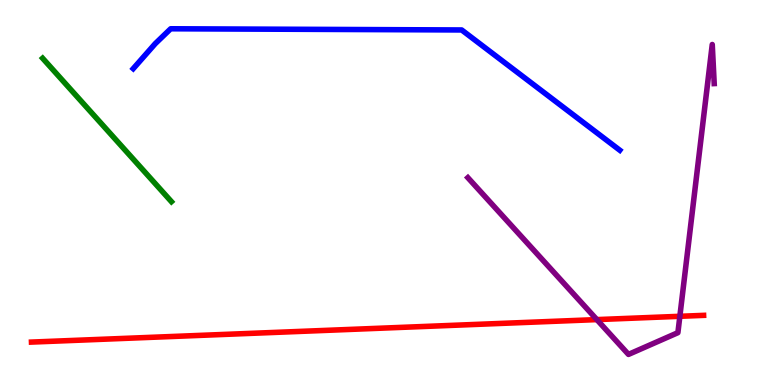[{'lines': ['blue', 'red'], 'intersections': []}, {'lines': ['green', 'red'], 'intersections': []}, {'lines': ['purple', 'red'], 'intersections': [{'x': 7.7, 'y': 1.7}, {'x': 8.77, 'y': 1.78}]}, {'lines': ['blue', 'green'], 'intersections': []}, {'lines': ['blue', 'purple'], 'intersections': []}, {'lines': ['green', 'purple'], 'intersections': []}]